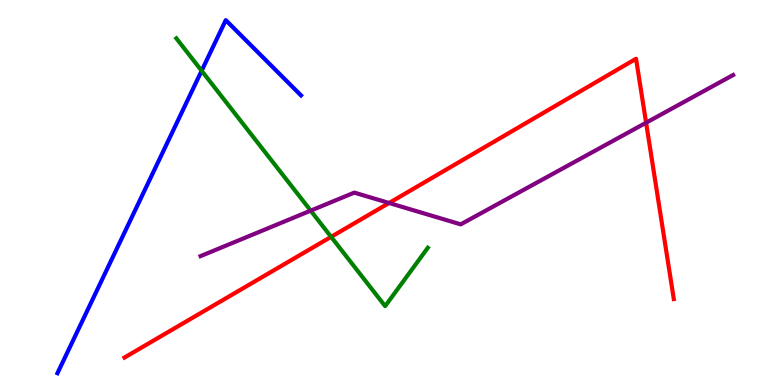[{'lines': ['blue', 'red'], 'intersections': []}, {'lines': ['green', 'red'], 'intersections': [{'x': 4.27, 'y': 3.85}]}, {'lines': ['purple', 'red'], 'intersections': [{'x': 5.02, 'y': 4.73}, {'x': 8.34, 'y': 6.81}]}, {'lines': ['blue', 'green'], 'intersections': [{'x': 2.6, 'y': 8.16}]}, {'lines': ['blue', 'purple'], 'intersections': []}, {'lines': ['green', 'purple'], 'intersections': [{'x': 4.01, 'y': 4.53}]}]